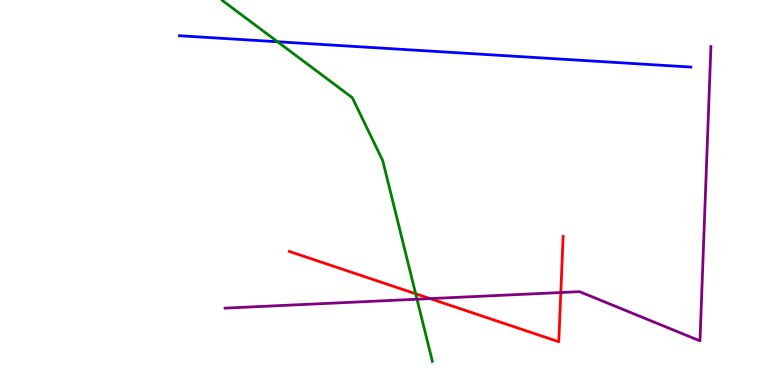[{'lines': ['blue', 'red'], 'intersections': []}, {'lines': ['green', 'red'], 'intersections': [{'x': 5.36, 'y': 2.37}]}, {'lines': ['purple', 'red'], 'intersections': [{'x': 5.55, 'y': 2.24}, {'x': 7.24, 'y': 2.4}]}, {'lines': ['blue', 'green'], 'intersections': [{'x': 3.58, 'y': 8.92}]}, {'lines': ['blue', 'purple'], 'intersections': []}, {'lines': ['green', 'purple'], 'intersections': [{'x': 5.38, 'y': 2.23}]}]